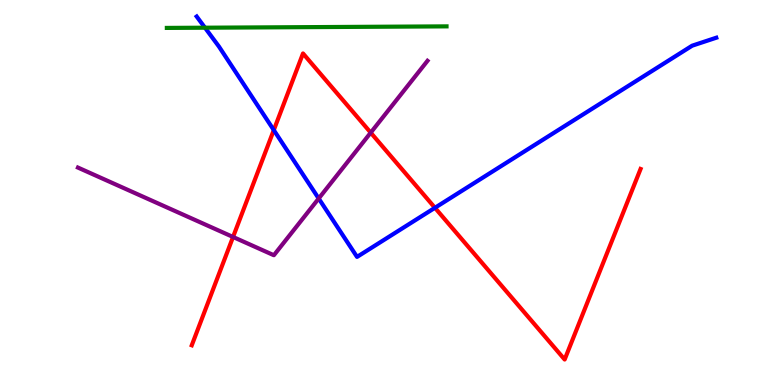[{'lines': ['blue', 'red'], 'intersections': [{'x': 3.53, 'y': 6.62}, {'x': 5.61, 'y': 4.6}]}, {'lines': ['green', 'red'], 'intersections': []}, {'lines': ['purple', 'red'], 'intersections': [{'x': 3.01, 'y': 3.84}, {'x': 4.78, 'y': 6.55}]}, {'lines': ['blue', 'green'], 'intersections': [{'x': 2.64, 'y': 9.28}]}, {'lines': ['blue', 'purple'], 'intersections': [{'x': 4.11, 'y': 4.84}]}, {'lines': ['green', 'purple'], 'intersections': []}]